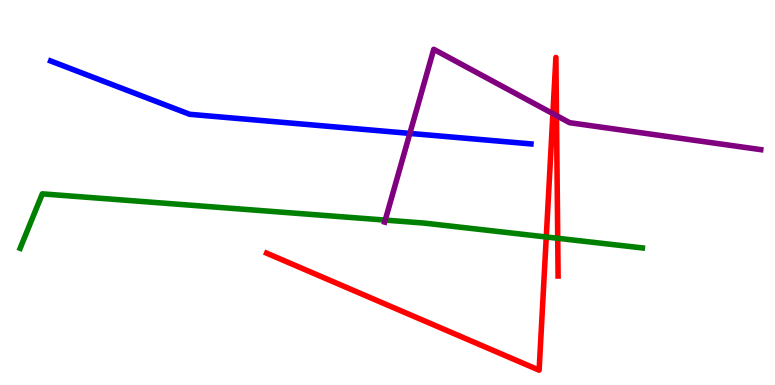[{'lines': ['blue', 'red'], 'intersections': []}, {'lines': ['green', 'red'], 'intersections': [{'x': 7.05, 'y': 3.84}, {'x': 7.2, 'y': 3.81}]}, {'lines': ['purple', 'red'], 'intersections': [{'x': 7.13, 'y': 7.05}, {'x': 7.18, 'y': 7.0}]}, {'lines': ['blue', 'green'], 'intersections': []}, {'lines': ['blue', 'purple'], 'intersections': [{'x': 5.29, 'y': 6.53}]}, {'lines': ['green', 'purple'], 'intersections': [{'x': 4.97, 'y': 4.28}]}]